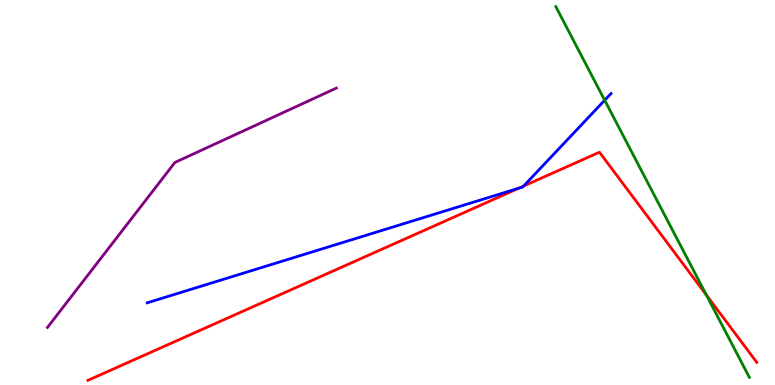[{'lines': ['blue', 'red'], 'intersections': [{'x': 6.69, 'y': 5.11}, {'x': 6.76, 'y': 5.17}]}, {'lines': ['green', 'red'], 'intersections': [{'x': 9.11, 'y': 2.34}]}, {'lines': ['purple', 'red'], 'intersections': []}, {'lines': ['blue', 'green'], 'intersections': [{'x': 7.8, 'y': 7.4}]}, {'lines': ['blue', 'purple'], 'intersections': []}, {'lines': ['green', 'purple'], 'intersections': []}]